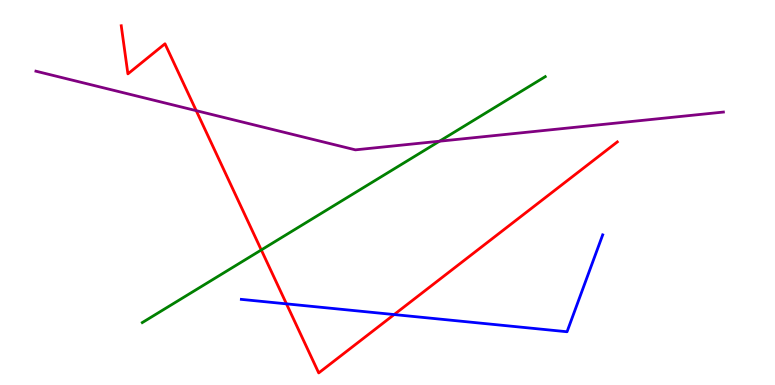[{'lines': ['blue', 'red'], 'intersections': [{'x': 3.7, 'y': 2.11}, {'x': 5.09, 'y': 1.83}]}, {'lines': ['green', 'red'], 'intersections': [{'x': 3.37, 'y': 3.51}]}, {'lines': ['purple', 'red'], 'intersections': [{'x': 2.53, 'y': 7.13}]}, {'lines': ['blue', 'green'], 'intersections': []}, {'lines': ['blue', 'purple'], 'intersections': []}, {'lines': ['green', 'purple'], 'intersections': [{'x': 5.67, 'y': 6.33}]}]